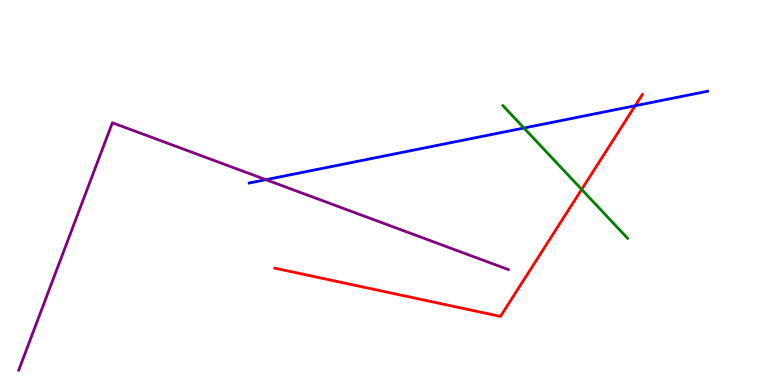[{'lines': ['blue', 'red'], 'intersections': [{'x': 8.2, 'y': 7.25}]}, {'lines': ['green', 'red'], 'intersections': [{'x': 7.51, 'y': 5.08}]}, {'lines': ['purple', 'red'], 'intersections': []}, {'lines': ['blue', 'green'], 'intersections': [{'x': 6.76, 'y': 6.67}]}, {'lines': ['blue', 'purple'], 'intersections': [{'x': 3.43, 'y': 5.33}]}, {'lines': ['green', 'purple'], 'intersections': []}]